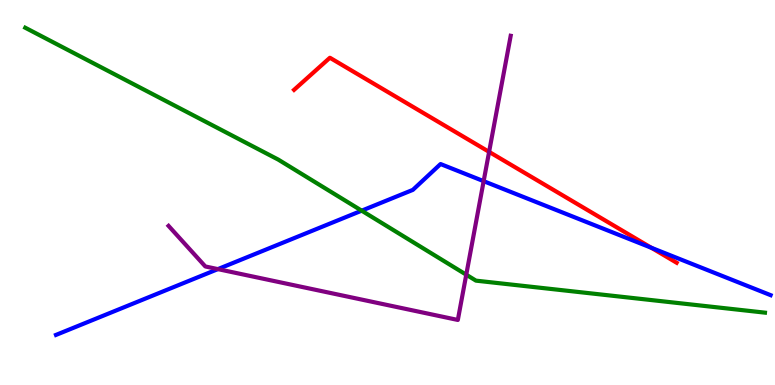[{'lines': ['blue', 'red'], 'intersections': [{'x': 8.4, 'y': 3.56}]}, {'lines': ['green', 'red'], 'intersections': []}, {'lines': ['purple', 'red'], 'intersections': [{'x': 6.31, 'y': 6.06}]}, {'lines': ['blue', 'green'], 'intersections': [{'x': 4.67, 'y': 4.53}]}, {'lines': ['blue', 'purple'], 'intersections': [{'x': 2.81, 'y': 3.01}, {'x': 6.24, 'y': 5.29}]}, {'lines': ['green', 'purple'], 'intersections': [{'x': 6.02, 'y': 2.86}]}]